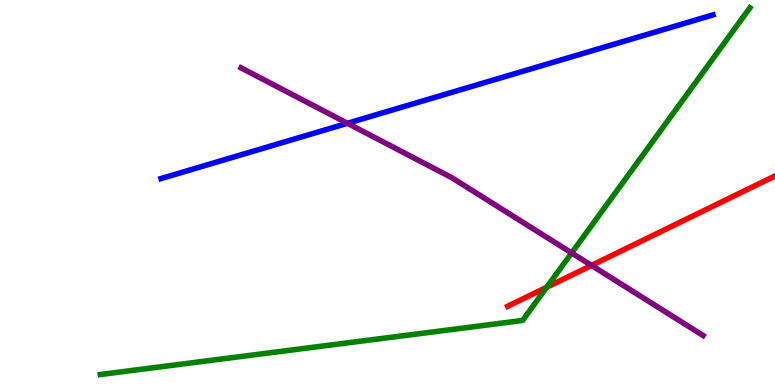[{'lines': ['blue', 'red'], 'intersections': []}, {'lines': ['green', 'red'], 'intersections': [{'x': 7.05, 'y': 2.54}]}, {'lines': ['purple', 'red'], 'intersections': [{'x': 7.63, 'y': 3.11}]}, {'lines': ['blue', 'green'], 'intersections': []}, {'lines': ['blue', 'purple'], 'intersections': [{'x': 4.48, 'y': 6.8}]}, {'lines': ['green', 'purple'], 'intersections': [{'x': 7.38, 'y': 3.43}]}]